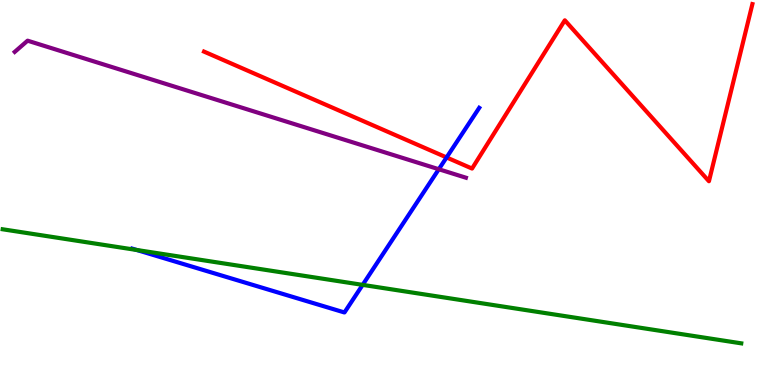[{'lines': ['blue', 'red'], 'intersections': [{'x': 5.76, 'y': 5.91}]}, {'lines': ['green', 'red'], 'intersections': []}, {'lines': ['purple', 'red'], 'intersections': []}, {'lines': ['blue', 'green'], 'intersections': [{'x': 1.76, 'y': 3.51}, {'x': 4.68, 'y': 2.6}]}, {'lines': ['blue', 'purple'], 'intersections': [{'x': 5.66, 'y': 5.6}]}, {'lines': ['green', 'purple'], 'intersections': []}]